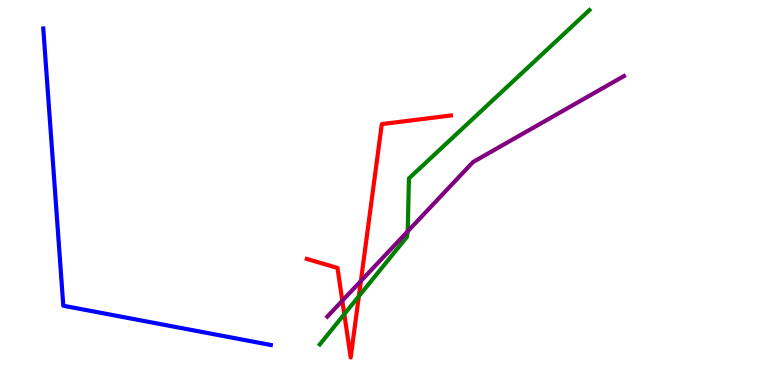[{'lines': ['blue', 'red'], 'intersections': []}, {'lines': ['green', 'red'], 'intersections': [{'x': 4.44, 'y': 1.84}, {'x': 4.63, 'y': 2.31}]}, {'lines': ['purple', 'red'], 'intersections': [{'x': 4.42, 'y': 2.19}, {'x': 4.66, 'y': 2.7}]}, {'lines': ['blue', 'green'], 'intersections': []}, {'lines': ['blue', 'purple'], 'intersections': []}, {'lines': ['green', 'purple'], 'intersections': [{'x': 5.26, 'y': 3.99}]}]